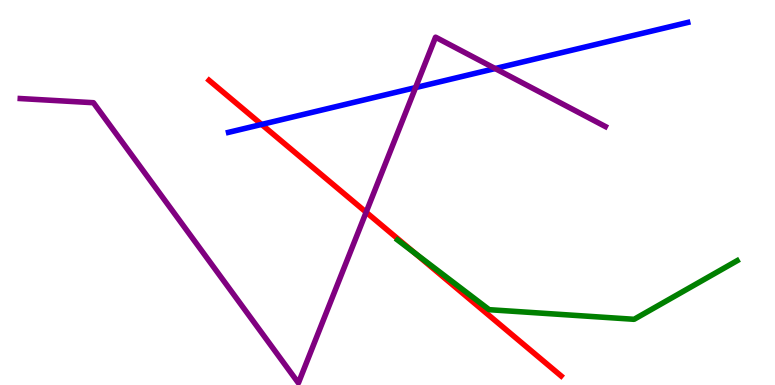[{'lines': ['blue', 'red'], 'intersections': [{'x': 3.38, 'y': 6.77}]}, {'lines': ['green', 'red'], 'intersections': [{'x': 5.35, 'y': 3.43}]}, {'lines': ['purple', 'red'], 'intersections': [{'x': 4.72, 'y': 4.49}]}, {'lines': ['blue', 'green'], 'intersections': []}, {'lines': ['blue', 'purple'], 'intersections': [{'x': 5.36, 'y': 7.72}, {'x': 6.39, 'y': 8.22}]}, {'lines': ['green', 'purple'], 'intersections': []}]